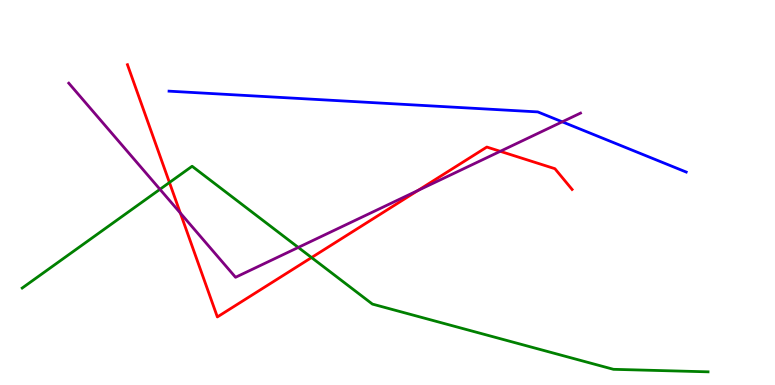[{'lines': ['blue', 'red'], 'intersections': []}, {'lines': ['green', 'red'], 'intersections': [{'x': 2.19, 'y': 5.26}, {'x': 4.02, 'y': 3.31}]}, {'lines': ['purple', 'red'], 'intersections': [{'x': 2.33, 'y': 4.47}, {'x': 5.39, 'y': 5.05}, {'x': 6.45, 'y': 6.07}]}, {'lines': ['blue', 'green'], 'intersections': []}, {'lines': ['blue', 'purple'], 'intersections': [{'x': 7.25, 'y': 6.84}]}, {'lines': ['green', 'purple'], 'intersections': [{'x': 2.06, 'y': 5.08}, {'x': 3.85, 'y': 3.57}]}]